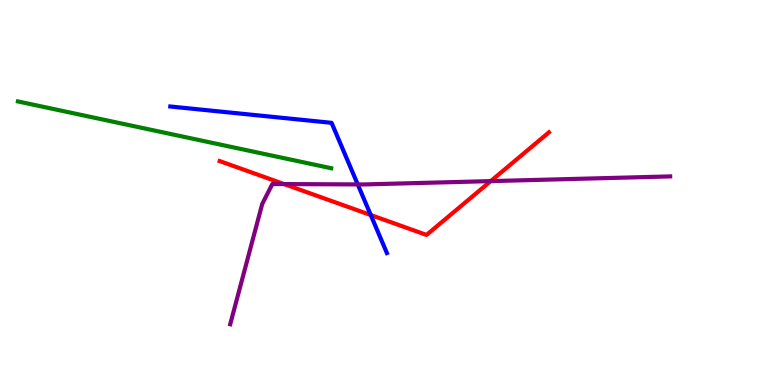[{'lines': ['blue', 'red'], 'intersections': [{'x': 4.78, 'y': 4.42}]}, {'lines': ['green', 'red'], 'intersections': []}, {'lines': ['purple', 'red'], 'intersections': [{'x': 3.67, 'y': 5.22}, {'x': 6.33, 'y': 5.3}]}, {'lines': ['blue', 'green'], 'intersections': []}, {'lines': ['blue', 'purple'], 'intersections': [{'x': 4.62, 'y': 5.21}]}, {'lines': ['green', 'purple'], 'intersections': []}]